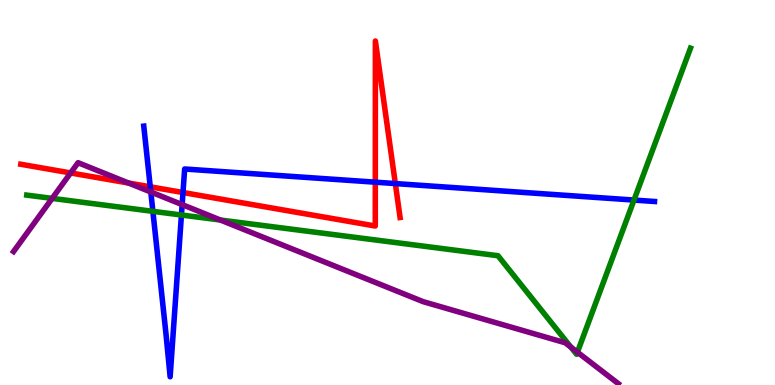[{'lines': ['blue', 'red'], 'intersections': [{'x': 1.94, 'y': 5.15}, {'x': 2.36, 'y': 5.0}, {'x': 4.84, 'y': 5.27}, {'x': 5.1, 'y': 5.23}]}, {'lines': ['green', 'red'], 'intersections': []}, {'lines': ['purple', 'red'], 'intersections': [{'x': 0.911, 'y': 5.51}, {'x': 1.66, 'y': 5.25}]}, {'lines': ['blue', 'green'], 'intersections': [{'x': 1.97, 'y': 4.51}, {'x': 2.34, 'y': 4.42}, {'x': 8.18, 'y': 4.8}]}, {'lines': ['blue', 'purple'], 'intersections': [{'x': 1.95, 'y': 5.01}, {'x': 2.35, 'y': 4.69}]}, {'lines': ['green', 'purple'], 'intersections': [{'x': 0.673, 'y': 4.85}, {'x': 2.84, 'y': 4.29}, {'x': 7.37, 'y': 0.981}, {'x': 7.45, 'y': 0.852}]}]